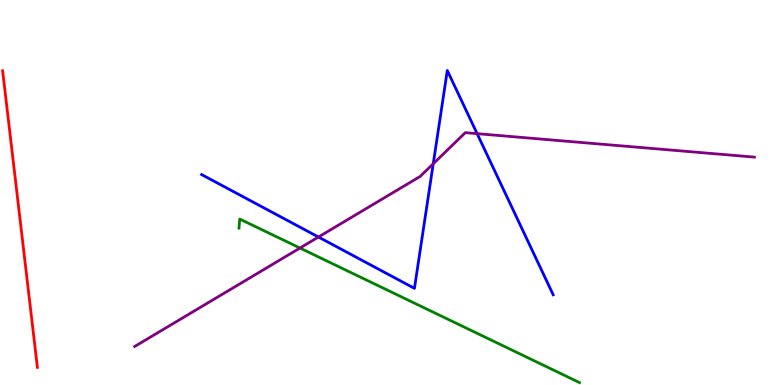[{'lines': ['blue', 'red'], 'intersections': []}, {'lines': ['green', 'red'], 'intersections': []}, {'lines': ['purple', 'red'], 'intersections': []}, {'lines': ['blue', 'green'], 'intersections': []}, {'lines': ['blue', 'purple'], 'intersections': [{'x': 4.11, 'y': 3.84}, {'x': 5.59, 'y': 5.75}, {'x': 6.16, 'y': 6.53}]}, {'lines': ['green', 'purple'], 'intersections': [{'x': 3.87, 'y': 3.56}]}]